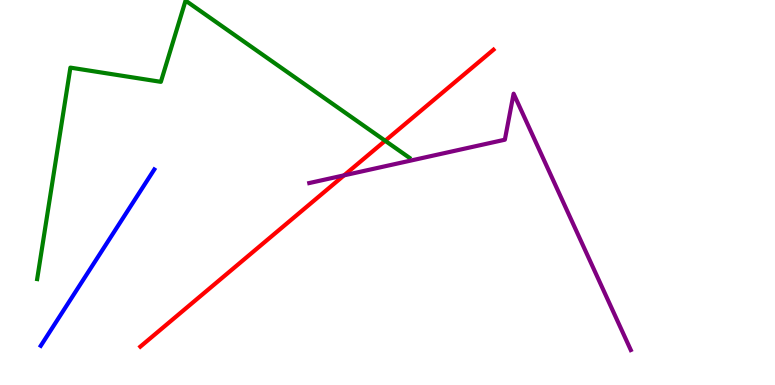[{'lines': ['blue', 'red'], 'intersections': []}, {'lines': ['green', 'red'], 'intersections': [{'x': 4.97, 'y': 6.34}]}, {'lines': ['purple', 'red'], 'intersections': [{'x': 4.44, 'y': 5.45}]}, {'lines': ['blue', 'green'], 'intersections': []}, {'lines': ['blue', 'purple'], 'intersections': []}, {'lines': ['green', 'purple'], 'intersections': []}]